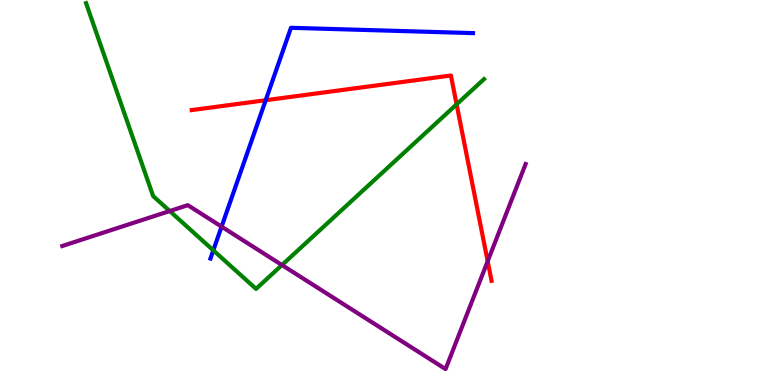[{'lines': ['blue', 'red'], 'intersections': [{'x': 3.43, 'y': 7.4}]}, {'lines': ['green', 'red'], 'intersections': [{'x': 5.89, 'y': 7.29}]}, {'lines': ['purple', 'red'], 'intersections': [{'x': 6.29, 'y': 3.22}]}, {'lines': ['blue', 'green'], 'intersections': [{'x': 2.75, 'y': 3.5}]}, {'lines': ['blue', 'purple'], 'intersections': [{'x': 2.86, 'y': 4.11}]}, {'lines': ['green', 'purple'], 'intersections': [{'x': 2.19, 'y': 4.52}, {'x': 3.64, 'y': 3.12}]}]